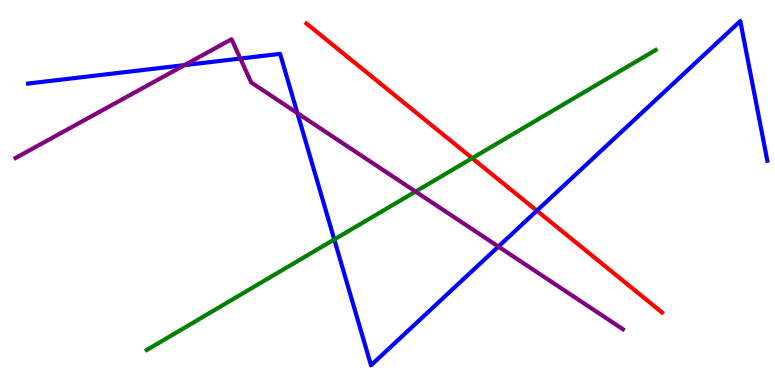[{'lines': ['blue', 'red'], 'intersections': [{'x': 6.93, 'y': 4.53}]}, {'lines': ['green', 'red'], 'intersections': [{'x': 6.09, 'y': 5.89}]}, {'lines': ['purple', 'red'], 'intersections': []}, {'lines': ['blue', 'green'], 'intersections': [{'x': 4.31, 'y': 3.78}]}, {'lines': ['blue', 'purple'], 'intersections': [{'x': 2.38, 'y': 8.31}, {'x': 3.1, 'y': 8.48}, {'x': 3.84, 'y': 7.06}, {'x': 6.43, 'y': 3.6}]}, {'lines': ['green', 'purple'], 'intersections': [{'x': 5.36, 'y': 5.02}]}]